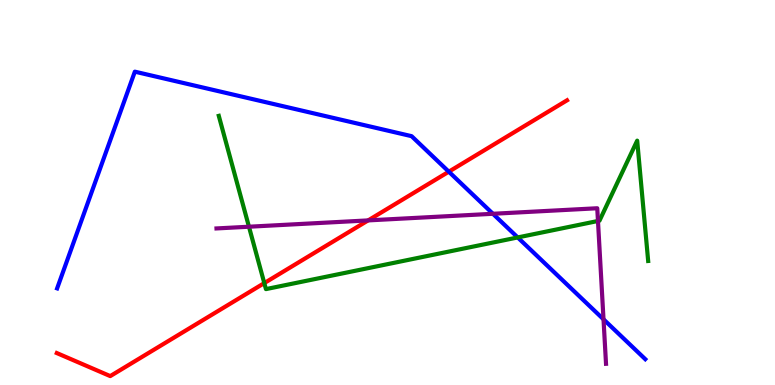[{'lines': ['blue', 'red'], 'intersections': [{'x': 5.79, 'y': 5.54}]}, {'lines': ['green', 'red'], 'intersections': [{'x': 3.41, 'y': 2.65}]}, {'lines': ['purple', 'red'], 'intersections': [{'x': 4.75, 'y': 4.28}]}, {'lines': ['blue', 'green'], 'intersections': [{'x': 6.68, 'y': 3.83}]}, {'lines': ['blue', 'purple'], 'intersections': [{'x': 6.36, 'y': 4.45}, {'x': 7.79, 'y': 1.71}]}, {'lines': ['green', 'purple'], 'intersections': [{'x': 3.21, 'y': 4.11}, {'x': 7.72, 'y': 4.26}]}]